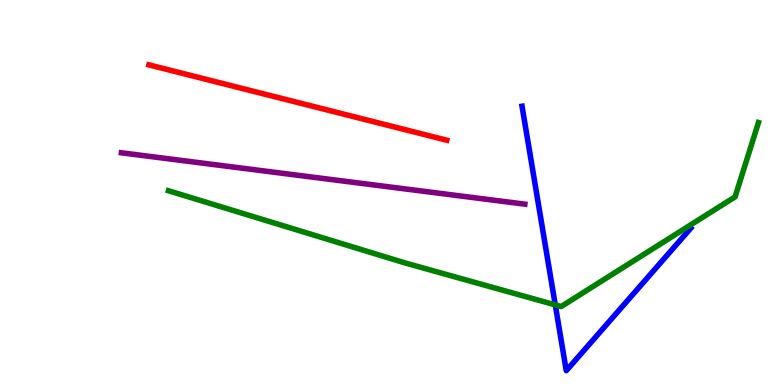[{'lines': ['blue', 'red'], 'intersections': []}, {'lines': ['green', 'red'], 'intersections': []}, {'lines': ['purple', 'red'], 'intersections': []}, {'lines': ['blue', 'green'], 'intersections': [{'x': 7.16, 'y': 2.08}]}, {'lines': ['blue', 'purple'], 'intersections': []}, {'lines': ['green', 'purple'], 'intersections': []}]